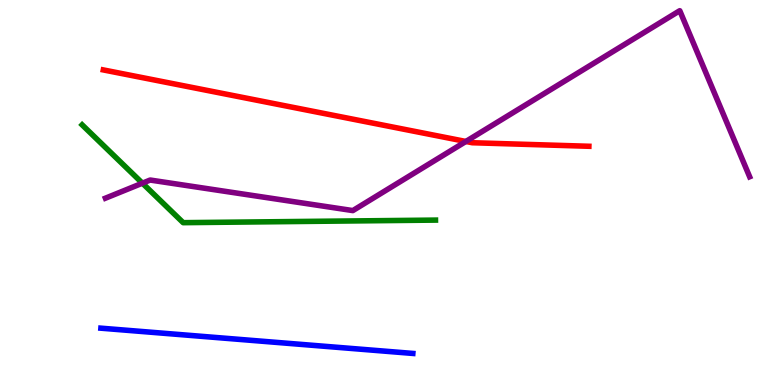[{'lines': ['blue', 'red'], 'intersections': []}, {'lines': ['green', 'red'], 'intersections': []}, {'lines': ['purple', 'red'], 'intersections': [{'x': 6.01, 'y': 6.33}]}, {'lines': ['blue', 'green'], 'intersections': []}, {'lines': ['blue', 'purple'], 'intersections': []}, {'lines': ['green', 'purple'], 'intersections': [{'x': 1.84, 'y': 5.24}]}]